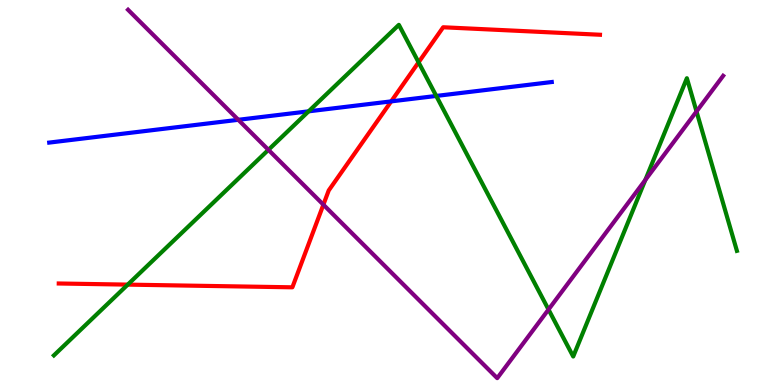[{'lines': ['blue', 'red'], 'intersections': [{'x': 5.05, 'y': 7.37}]}, {'lines': ['green', 'red'], 'intersections': [{'x': 1.65, 'y': 2.61}, {'x': 5.4, 'y': 8.38}]}, {'lines': ['purple', 'red'], 'intersections': [{'x': 4.17, 'y': 4.68}]}, {'lines': ['blue', 'green'], 'intersections': [{'x': 3.98, 'y': 7.11}, {'x': 5.63, 'y': 7.51}]}, {'lines': ['blue', 'purple'], 'intersections': [{'x': 3.07, 'y': 6.89}]}, {'lines': ['green', 'purple'], 'intersections': [{'x': 3.46, 'y': 6.11}, {'x': 7.08, 'y': 1.96}, {'x': 8.33, 'y': 5.32}, {'x': 8.99, 'y': 7.1}]}]